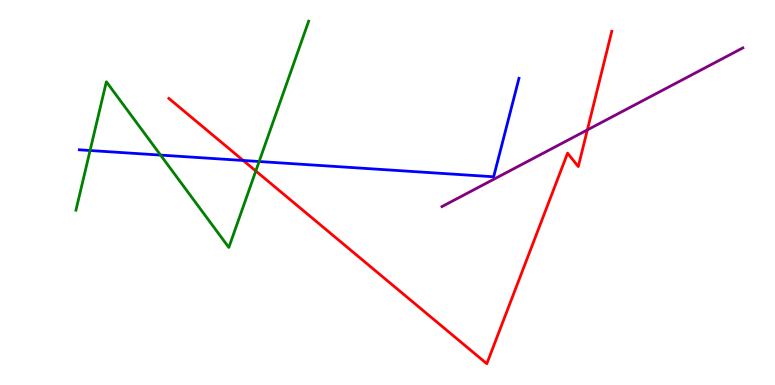[{'lines': ['blue', 'red'], 'intersections': [{'x': 3.14, 'y': 5.83}]}, {'lines': ['green', 'red'], 'intersections': [{'x': 3.3, 'y': 5.56}]}, {'lines': ['purple', 'red'], 'intersections': [{'x': 7.58, 'y': 6.63}]}, {'lines': ['blue', 'green'], 'intersections': [{'x': 1.16, 'y': 6.09}, {'x': 2.07, 'y': 5.97}, {'x': 3.34, 'y': 5.8}]}, {'lines': ['blue', 'purple'], 'intersections': []}, {'lines': ['green', 'purple'], 'intersections': []}]